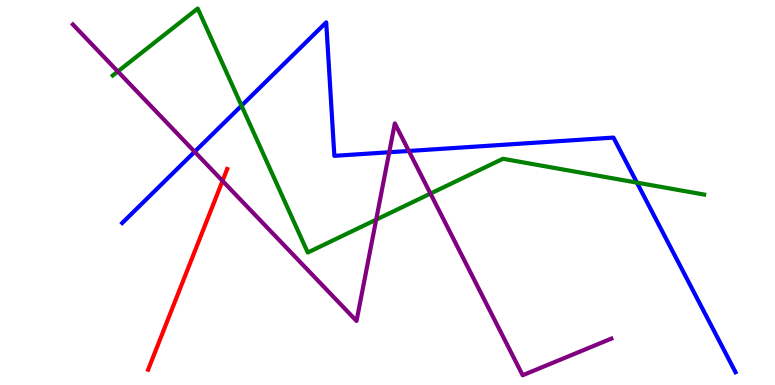[{'lines': ['blue', 'red'], 'intersections': []}, {'lines': ['green', 'red'], 'intersections': []}, {'lines': ['purple', 'red'], 'intersections': [{'x': 2.87, 'y': 5.3}]}, {'lines': ['blue', 'green'], 'intersections': [{'x': 3.12, 'y': 7.26}, {'x': 8.22, 'y': 5.26}]}, {'lines': ['blue', 'purple'], 'intersections': [{'x': 2.51, 'y': 6.06}, {'x': 5.02, 'y': 6.05}, {'x': 5.28, 'y': 6.08}]}, {'lines': ['green', 'purple'], 'intersections': [{'x': 1.52, 'y': 8.14}, {'x': 4.85, 'y': 4.29}, {'x': 5.55, 'y': 4.97}]}]